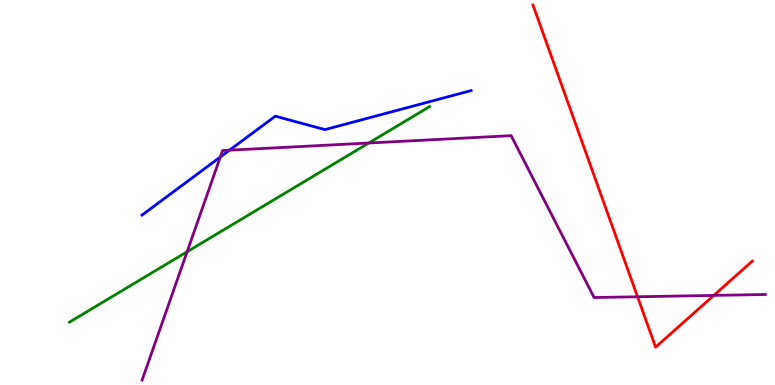[{'lines': ['blue', 'red'], 'intersections': []}, {'lines': ['green', 'red'], 'intersections': []}, {'lines': ['purple', 'red'], 'intersections': [{'x': 8.23, 'y': 2.29}, {'x': 9.21, 'y': 2.33}]}, {'lines': ['blue', 'green'], 'intersections': []}, {'lines': ['blue', 'purple'], 'intersections': [{'x': 2.84, 'y': 5.92}, {'x': 2.96, 'y': 6.1}]}, {'lines': ['green', 'purple'], 'intersections': [{'x': 2.41, 'y': 3.46}, {'x': 4.76, 'y': 6.29}]}]